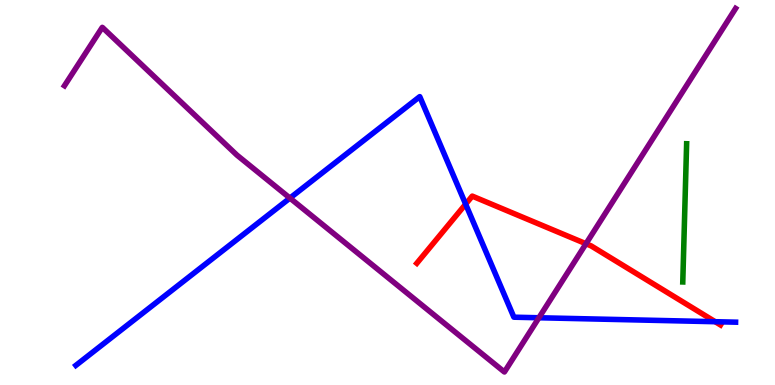[{'lines': ['blue', 'red'], 'intersections': [{'x': 6.01, 'y': 4.7}, {'x': 9.23, 'y': 1.64}]}, {'lines': ['green', 'red'], 'intersections': []}, {'lines': ['purple', 'red'], 'intersections': [{'x': 7.56, 'y': 3.67}]}, {'lines': ['blue', 'green'], 'intersections': []}, {'lines': ['blue', 'purple'], 'intersections': [{'x': 3.74, 'y': 4.85}, {'x': 6.95, 'y': 1.75}]}, {'lines': ['green', 'purple'], 'intersections': []}]